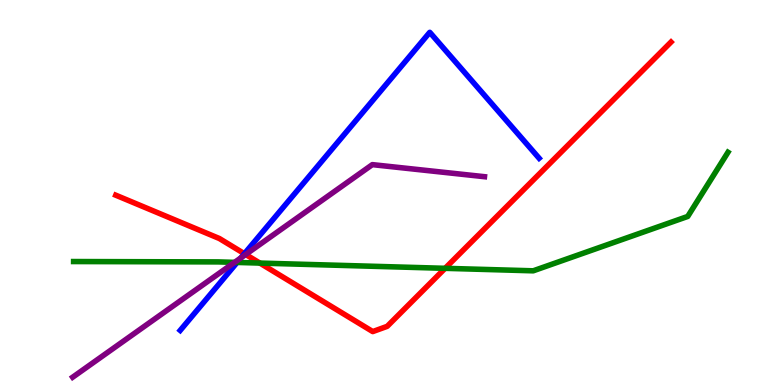[{'lines': ['blue', 'red'], 'intersections': [{'x': 3.15, 'y': 3.41}]}, {'lines': ['green', 'red'], 'intersections': [{'x': 3.35, 'y': 3.17}, {'x': 5.74, 'y': 3.03}]}, {'lines': ['purple', 'red'], 'intersections': [{'x': 3.17, 'y': 3.39}]}, {'lines': ['blue', 'green'], 'intersections': [{'x': 3.06, 'y': 3.18}]}, {'lines': ['blue', 'purple'], 'intersections': [{'x': 3.11, 'y': 3.3}]}, {'lines': ['green', 'purple'], 'intersections': [{'x': 3.03, 'y': 3.19}]}]